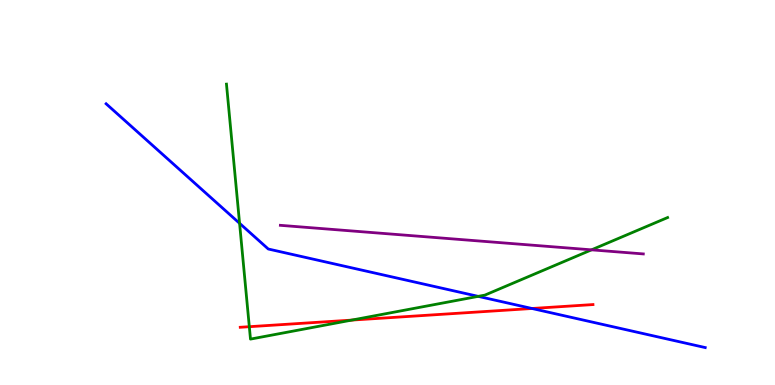[{'lines': ['blue', 'red'], 'intersections': [{'x': 6.86, 'y': 1.99}]}, {'lines': ['green', 'red'], 'intersections': [{'x': 3.22, 'y': 1.51}, {'x': 4.54, 'y': 1.69}]}, {'lines': ['purple', 'red'], 'intersections': []}, {'lines': ['blue', 'green'], 'intersections': [{'x': 3.09, 'y': 4.2}, {'x': 6.17, 'y': 2.3}]}, {'lines': ['blue', 'purple'], 'intersections': []}, {'lines': ['green', 'purple'], 'intersections': [{'x': 7.63, 'y': 3.51}]}]